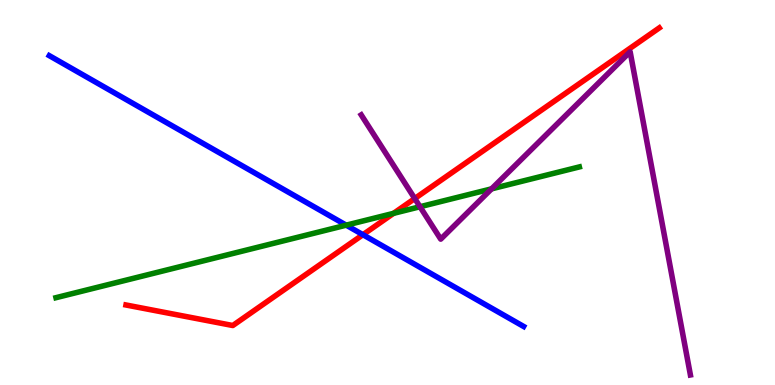[{'lines': ['blue', 'red'], 'intersections': [{'x': 4.68, 'y': 3.9}]}, {'lines': ['green', 'red'], 'intersections': [{'x': 5.08, 'y': 4.46}]}, {'lines': ['purple', 'red'], 'intersections': [{'x': 5.35, 'y': 4.84}]}, {'lines': ['blue', 'green'], 'intersections': [{'x': 4.47, 'y': 4.15}]}, {'lines': ['blue', 'purple'], 'intersections': []}, {'lines': ['green', 'purple'], 'intersections': [{'x': 5.42, 'y': 4.63}, {'x': 6.34, 'y': 5.09}]}]